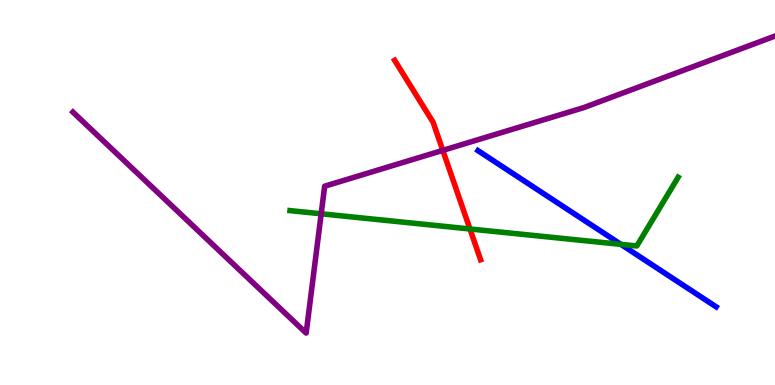[{'lines': ['blue', 'red'], 'intersections': []}, {'lines': ['green', 'red'], 'intersections': [{'x': 6.06, 'y': 4.05}]}, {'lines': ['purple', 'red'], 'intersections': [{'x': 5.71, 'y': 6.09}]}, {'lines': ['blue', 'green'], 'intersections': [{'x': 8.01, 'y': 3.65}]}, {'lines': ['blue', 'purple'], 'intersections': []}, {'lines': ['green', 'purple'], 'intersections': [{'x': 4.14, 'y': 4.45}]}]